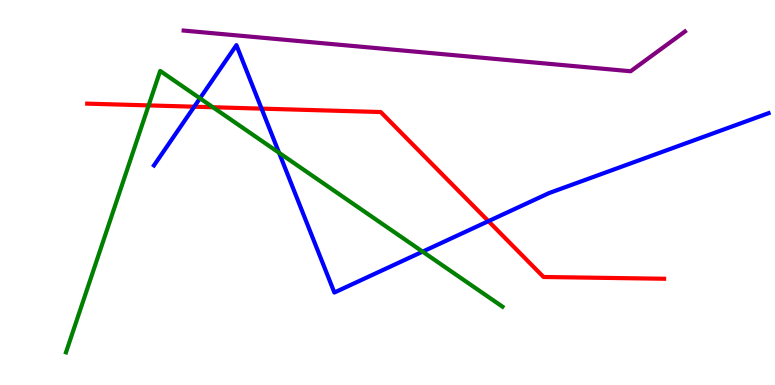[{'lines': ['blue', 'red'], 'intersections': [{'x': 2.51, 'y': 7.23}, {'x': 3.38, 'y': 7.18}, {'x': 6.3, 'y': 4.26}]}, {'lines': ['green', 'red'], 'intersections': [{'x': 1.92, 'y': 7.26}, {'x': 2.75, 'y': 7.21}]}, {'lines': ['purple', 'red'], 'intersections': []}, {'lines': ['blue', 'green'], 'intersections': [{'x': 2.58, 'y': 7.45}, {'x': 3.6, 'y': 6.03}, {'x': 5.45, 'y': 3.46}]}, {'lines': ['blue', 'purple'], 'intersections': []}, {'lines': ['green', 'purple'], 'intersections': []}]